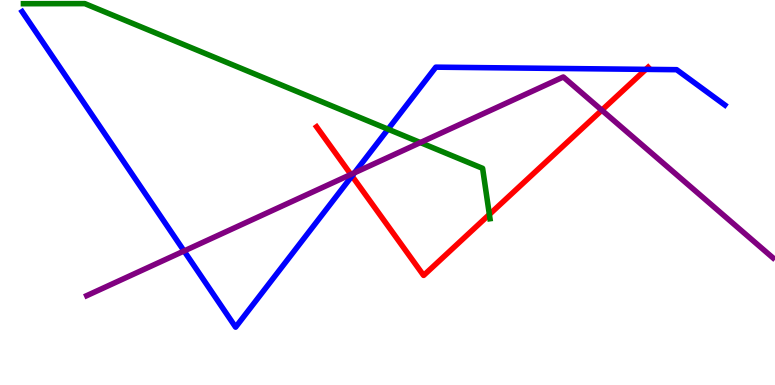[{'lines': ['blue', 'red'], 'intersections': [{'x': 4.54, 'y': 5.43}, {'x': 8.33, 'y': 8.2}]}, {'lines': ['green', 'red'], 'intersections': [{'x': 6.31, 'y': 4.43}]}, {'lines': ['purple', 'red'], 'intersections': [{'x': 4.53, 'y': 5.47}, {'x': 7.77, 'y': 7.14}]}, {'lines': ['blue', 'green'], 'intersections': [{'x': 5.01, 'y': 6.64}]}, {'lines': ['blue', 'purple'], 'intersections': [{'x': 2.38, 'y': 3.48}, {'x': 4.57, 'y': 5.51}]}, {'lines': ['green', 'purple'], 'intersections': [{'x': 5.42, 'y': 6.3}]}]